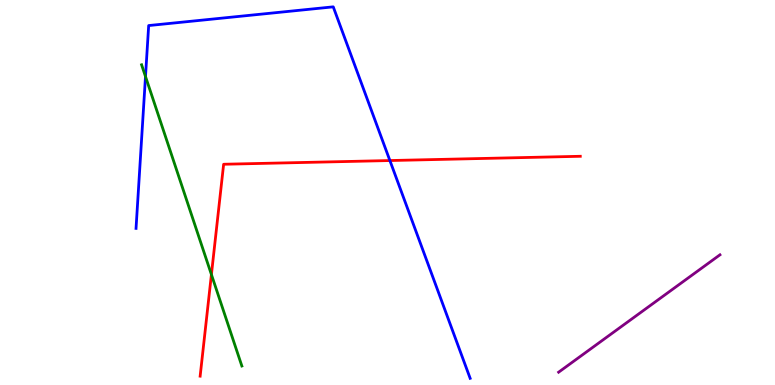[{'lines': ['blue', 'red'], 'intersections': [{'x': 5.03, 'y': 5.83}]}, {'lines': ['green', 'red'], 'intersections': [{'x': 2.73, 'y': 2.87}]}, {'lines': ['purple', 'red'], 'intersections': []}, {'lines': ['blue', 'green'], 'intersections': [{'x': 1.88, 'y': 8.01}]}, {'lines': ['blue', 'purple'], 'intersections': []}, {'lines': ['green', 'purple'], 'intersections': []}]